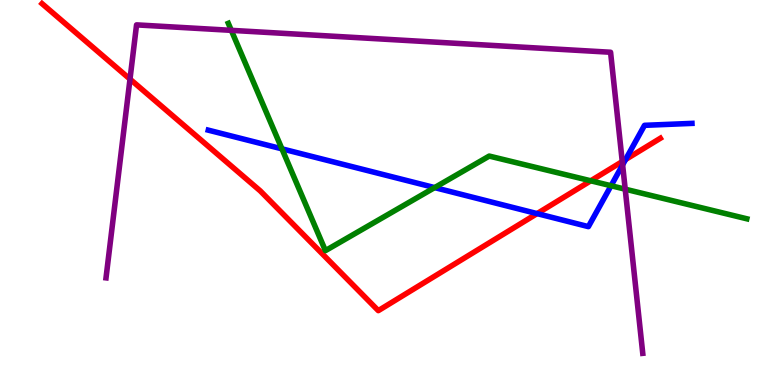[{'lines': ['blue', 'red'], 'intersections': [{'x': 6.93, 'y': 4.45}, {'x': 8.07, 'y': 5.86}]}, {'lines': ['green', 'red'], 'intersections': [{'x': 7.62, 'y': 5.3}]}, {'lines': ['purple', 'red'], 'intersections': [{'x': 1.68, 'y': 7.94}, {'x': 8.03, 'y': 5.8}]}, {'lines': ['blue', 'green'], 'intersections': [{'x': 3.64, 'y': 6.13}, {'x': 5.61, 'y': 5.13}, {'x': 7.88, 'y': 5.18}]}, {'lines': ['blue', 'purple'], 'intersections': [{'x': 8.03, 'y': 5.72}]}, {'lines': ['green', 'purple'], 'intersections': [{'x': 2.98, 'y': 9.21}, {'x': 8.07, 'y': 5.09}]}]